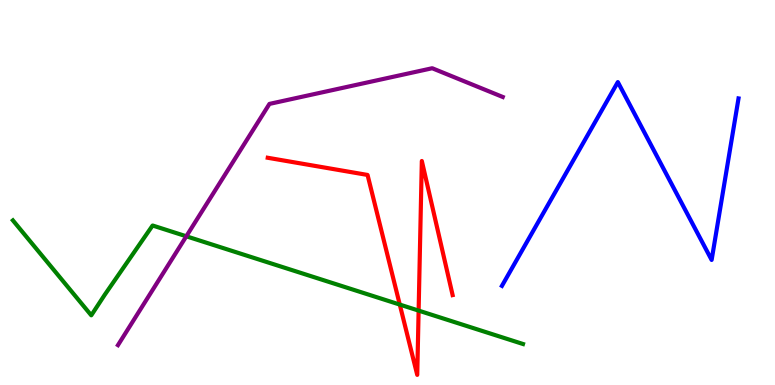[{'lines': ['blue', 'red'], 'intersections': []}, {'lines': ['green', 'red'], 'intersections': [{'x': 5.16, 'y': 2.09}, {'x': 5.4, 'y': 1.93}]}, {'lines': ['purple', 'red'], 'intersections': []}, {'lines': ['blue', 'green'], 'intersections': []}, {'lines': ['blue', 'purple'], 'intersections': []}, {'lines': ['green', 'purple'], 'intersections': [{'x': 2.4, 'y': 3.86}]}]